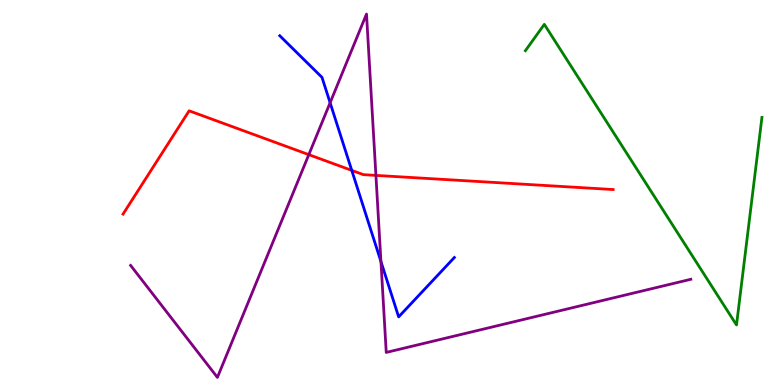[{'lines': ['blue', 'red'], 'intersections': [{'x': 4.54, 'y': 5.57}]}, {'lines': ['green', 'red'], 'intersections': []}, {'lines': ['purple', 'red'], 'intersections': [{'x': 3.98, 'y': 5.98}, {'x': 4.85, 'y': 5.44}]}, {'lines': ['blue', 'green'], 'intersections': []}, {'lines': ['blue', 'purple'], 'intersections': [{'x': 4.26, 'y': 7.33}, {'x': 4.92, 'y': 3.21}]}, {'lines': ['green', 'purple'], 'intersections': []}]